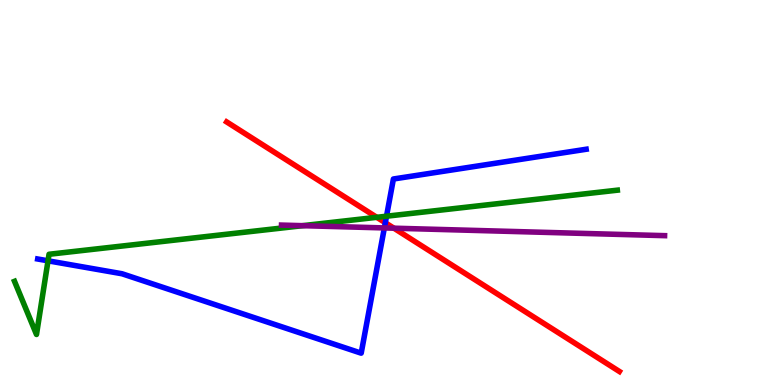[{'lines': ['blue', 'red'], 'intersections': [{'x': 4.97, 'y': 4.21}]}, {'lines': ['green', 'red'], 'intersections': [{'x': 4.86, 'y': 4.36}]}, {'lines': ['purple', 'red'], 'intersections': [{'x': 5.08, 'y': 4.07}]}, {'lines': ['blue', 'green'], 'intersections': [{'x': 0.62, 'y': 3.23}, {'x': 4.99, 'y': 4.38}]}, {'lines': ['blue', 'purple'], 'intersections': [{'x': 4.96, 'y': 4.08}]}, {'lines': ['green', 'purple'], 'intersections': [{'x': 3.9, 'y': 4.14}]}]